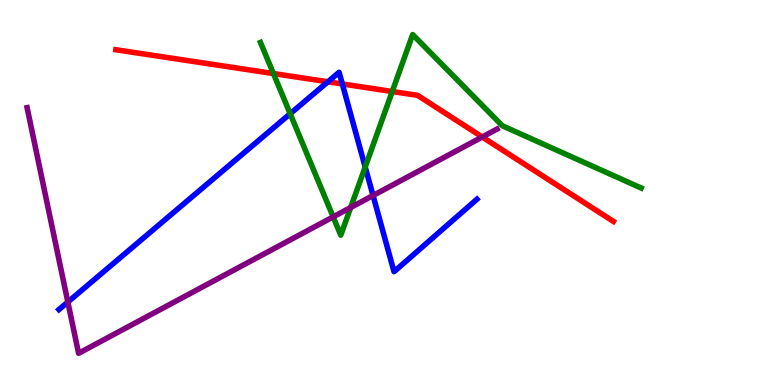[{'lines': ['blue', 'red'], 'intersections': [{'x': 4.23, 'y': 7.88}, {'x': 4.42, 'y': 7.82}]}, {'lines': ['green', 'red'], 'intersections': [{'x': 3.53, 'y': 8.09}, {'x': 5.06, 'y': 7.62}]}, {'lines': ['purple', 'red'], 'intersections': [{'x': 6.22, 'y': 6.44}]}, {'lines': ['blue', 'green'], 'intersections': [{'x': 3.74, 'y': 7.05}, {'x': 4.71, 'y': 5.66}]}, {'lines': ['blue', 'purple'], 'intersections': [{'x': 0.875, 'y': 2.15}, {'x': 4.81, 'y': 4.92}]}, {'lines': ['green', 'purple'], 'intersections': [{'x': 4.3, 'y': 4.37}, {'x': 4.53, 'y': 4.61}]}]